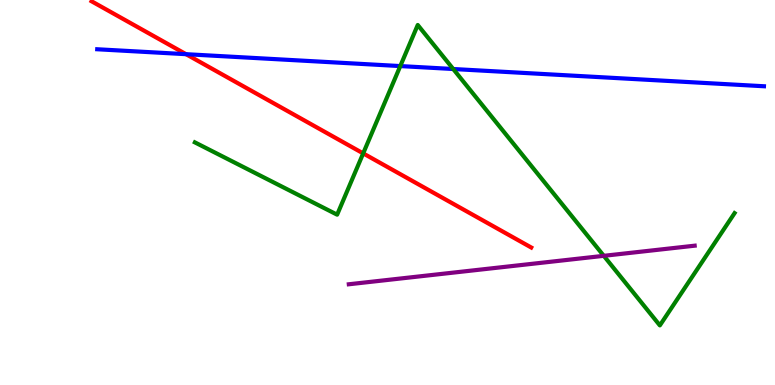[{'lines': ['blue', 'red'], 'intersections': [{'x': 2.4, 'y': 8.59}]}, {'lines': ['green', 'red'], 'intersections': [{'x': 4.69, 'y': 6.02}]}, {'lines': ['purple', 'red'], 'intersections': []}, {'lines': ['blue', 'green'], 'intersections': [{'x': 5.17, 'y': 8.28}, {'x': 5.85, 'y': 8.21}]}, {'lines': ['blue', 'purple'], 'intersections': []}, {'lines': ['green', 'purple'], 'intersections': [{'x': 7.79, 'y': 3.36}]}]